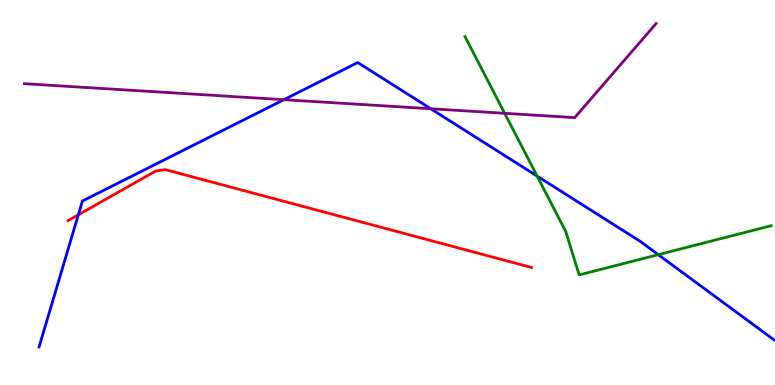[{'lines': ['blue', 'red'], 'intersections': [{'x': 1.01, 'y': 4.42}]}, {'lines': ['green', 'red'], 'intersections': []}, {'lines': ['purple', 'red'], 'intersections': []}, {'lines': ['blue', 'green'], 'intersections': [{'x': 6.93, 'y': 5.43}, {'x': 8.49, 'y': 3.39}]}, {'lines': ['blue', 'purple'], 'intersections': [{'x': 3.66, 'y': 7.41}, {'x': 5.56, 'y': 7.18}]}, {'lines': ['green', 'purple'], 'intersections': [{'x': 6.51, 'y': 7.06}]}]